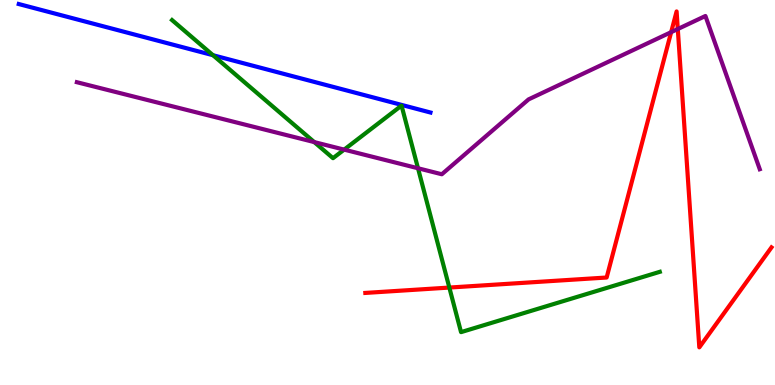[{'lines': ['blue', 'red'], 'intersections': []}, {'lines': ['green', 'red'], 'intersections': [{'x': 5.8, 'y': 2.53}]}, {'lines': ['purple', 'red'], 'intersections': [{'x': 8.66, 'y': 9.16}, {'x': 8.75, 'y': 9.25}]}, {'lines': ['blue', 'green'], 'intersections': [{'x': 2.75, 'y': 8.57}]}, {'lines': ['blue', 'purple'], 'intersections': []}, {'lines': ['green', 'purple'], 'intersections': [{'x': 4.05, 'y': 6.31}, {'x': 4.44, 'y': 6.11}, {'x': 5.39, 'y': 5.63}]}]